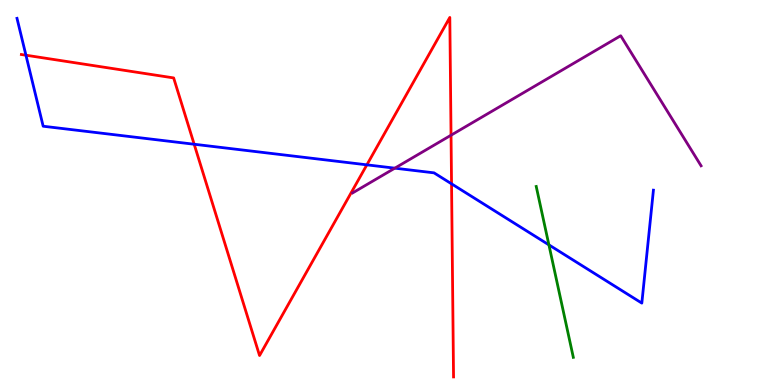[{'lines': ['blue', 'red'], 'intersections': [{'x': 0.335, 'y': 8.57}, {'x': 2.51, 'y': 6.25}, {'x': 4.73, 'y': 5.72}, {'x': 5.83, 'y': 5.23}]}, {'lines': ['green', 'red'], 'intersections': []}, {'lines': ['purple', 'red'], 'intersections': [{'x': 5.82, 'y': 6.49}]}, {'lines': ['blue', 'green'], 'intersections': [{'x': 7.08, 'y': 3.64}]}, {'lines': ['blue', 'purple'], 'intersections': [{'x': 5.09, 'y': 5.63}]}, {'lines': ['green', 'purple'], 'intersections': []}]